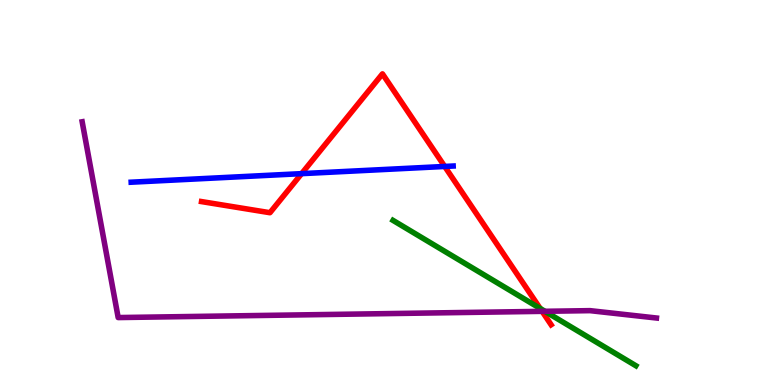[{'lines': ['blue', 'red'], 'intersections': [{'x': 3.89, 'y': 5.49}, {'x': 5.74, 'y': 5.68}]}, {'lines': ['green', 'red'], 'intersections': [{'x': 6.97, 'y': 1.99}]}, {'lines': ['purple', 'red'], 'intersections': [{'x': 6.99, 'y': 1.91}]}, {'lines': ['blue', 'green'], 'intersections': []}, {'lines': ['blue', 'purple'], 'intersections': []}, {'lines': ['green', 'purple'], 'intersections': [{'x': 7.03, 'y': 1.91}]}]